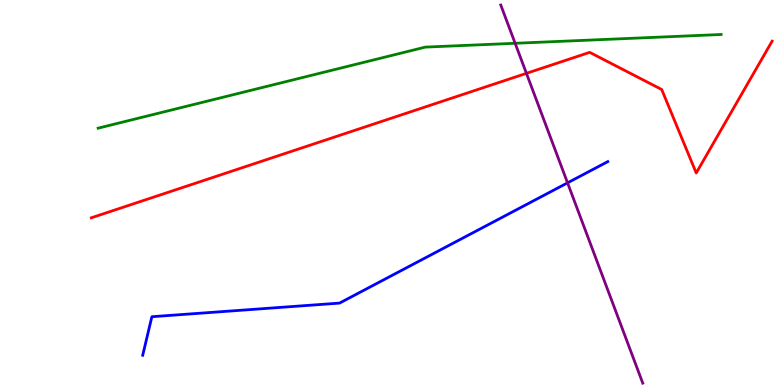[{'lines': ['blue', 'red'], 'intersections': []}, {'lines': ['green', 'red'], 'intersections': []}, {'lines': ['purple', 'red'], 'intersections': [{'x': 6.79, 'y': 8.09}]}, {'lines': ['blue', 'green'], 'intersections': []}, {'lines': ['blue', 'purple'], 'intersections': [{'x': 7.32, 'y': 5.25}]}, {'lines': ['green', 'purple'], 'intersections': [{'x': 6.65, 'y': 8.88}]}]